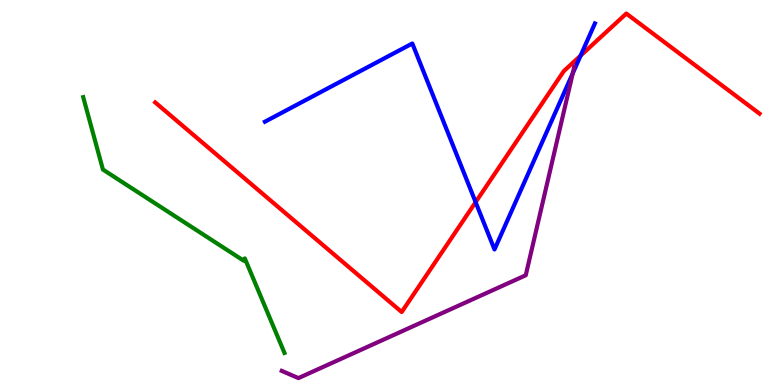[{'lines': ['blue', 'red'], 'intersections': [{'x': 6.14, 'y': 4.75}, {'x': 7.49, 'y': 8.55}]}, {'lines': ['green', 'red'], 'intersections': []}, {'lines': ['purple', 'red'], 'intersections': []}, {'lines': ['blue', 'green'], 'intersections': []}, {'lines': ['blue', 'purple'], 'intersections': [{'x': 7.39, 'y': 8.1}]}, {'lines': ['green', 'purple'], 'intersections': []}]